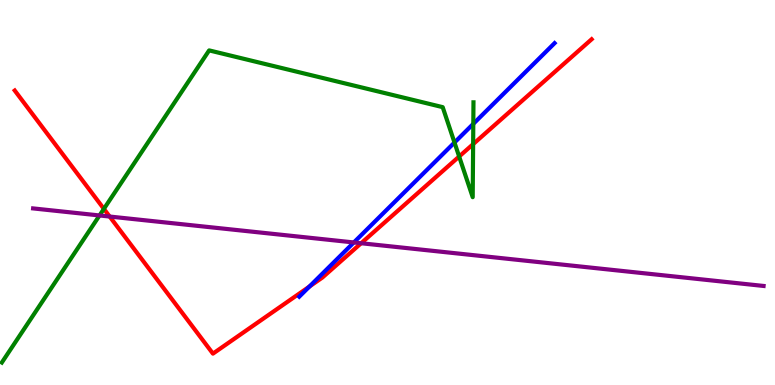[{'lines': ['blue', 'red'], 'intersections': [{'x': 3.99, 'y': 2.56}]}, {'lines': ['green', 'red'], 'intersections': [{'x': 1.34, 'y': 4.57}, {'x': 5.92, 'y': 5.93}, {'x': 6.11, 'y': 6.26}]}, {'lines': ['purple', 'red'], 'intersections': [{'x': 1.41, 'y': 4.38}, {'x': 4.66, 'y': 3.68}]}, {'lines': ['blue', 'green'], 'intersections': [{'x': 5.86, 'y': 6.3}, {'x': 6.11, 'y': 6.78}]}, {'lines': ['blue', 'purple'], 'intersections': [{'x': 4.57, 'y': 3.7}]}, {'lines': ['green', 'purple'], 'intersections': [{'x': 1.28, 'y': 4.4}]}]